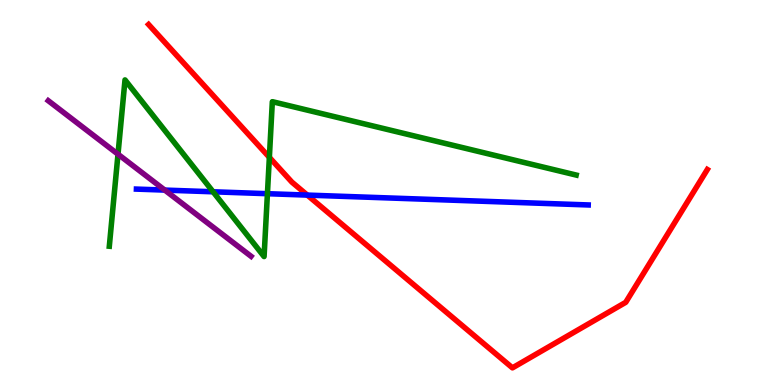[{'lines': ['blue', 'red'], 'intersections': [{'x': 3.97, 'y': 4.93}]}, {'lines': ['green', 'red'], 'intersections': [{'x': 3.48, 'y': 5.91}]}, {'lines': ['purple', 'red'], 'intersections': []}, {'lines': ['blue', 'green'], 'intersections': [{'x': 2.75, 'y': 5.02}, {'x': 3.45, 'y': 4.97}]}, {'lines': ['blue', 'purple'], 'intersections': [{'x': 2.13, 'y': 5.06}]}, {'lines': ['green', 'purple'], 'intersections': [{'x': 1.52, 'y': 5.99}]}]